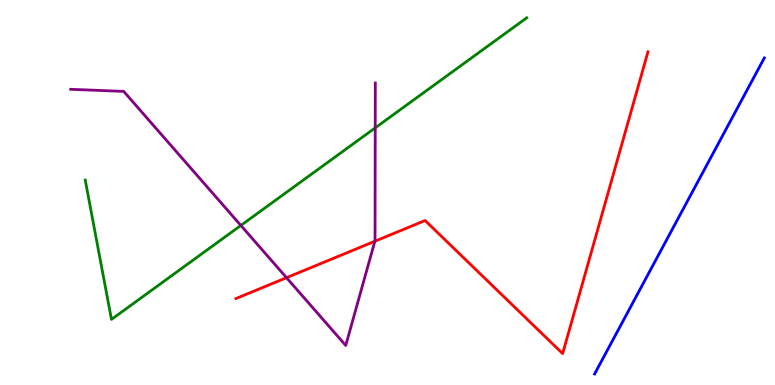[{'lines': ['blue', 'red'], 'intersections': []}, {'lines': ['green', 'red'], 'intersections': []}, {'lines': ['purple', 'red'], 'intersections': [{'x': 3.7, 'y': 2.79}, {'x': 4.84, 'y': 3.73}]}, {'lines': ['blue', 'green'], 'intersections': []}, {'lines': ['blue', 'purple'], 'intersections': []}, {'lines': ['green', 'purple'], 'intersections': [{'x': 3.11, 'y': 4.14}, {'x': 4.84, 'y': 6.68}]}]